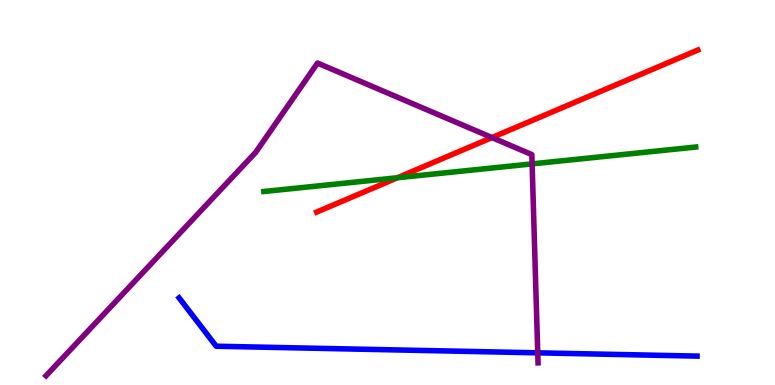[{'lines': ['blue', 'red'], 'intersections': []}, {'lines': ['green', 'red'], 'intersections': [{'x': 5.13, 'y': 5.38}]}, {'lines': ['purple', 'red'], 'intersections': [{'x': 6.35, 'y': 6.43}]}, {'lines': ['blue', 'green'], 'intersections': []}, {'lines': ['blue', 'purple'], 'intersections': [{'x': 6.94, 'y': 0.835}]}, {'lines': ['green', 'purple'], 'intersections': [{'x': 6.87, 'y': 5.74}]}]